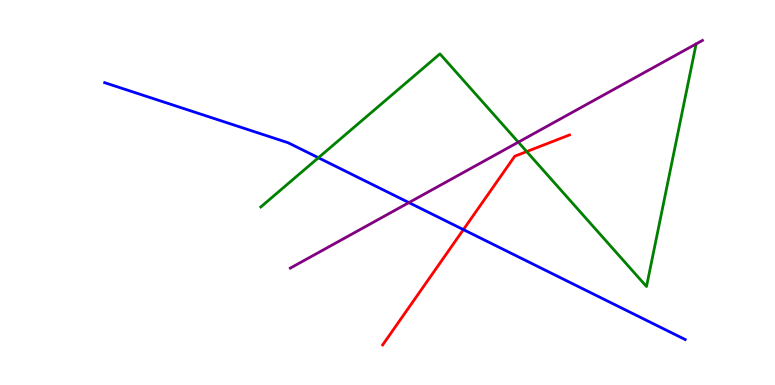[{'lines': ['blue', 'red'], 'intersections': [{'x': 5.98, 'y': 4.04}]}, {'lines': ['green', 'red'], 'intersections': [{'x': 6.8, 'y': 6.06}]}, {'lines': ['purple', 'red'], 'intersections': []}, {'lines': ['blue', 'green'], 'intersections': [{'x': 4.11, 'y': 5.9}]}, {'lines': ['blue', 'purple'], 'intersections': [{'x': 5.28, 'y': 4.74}]}, {'lines': ['green', 'purple'], 'intersections': [{'x': 6.69, 'y': 6.31}]}]